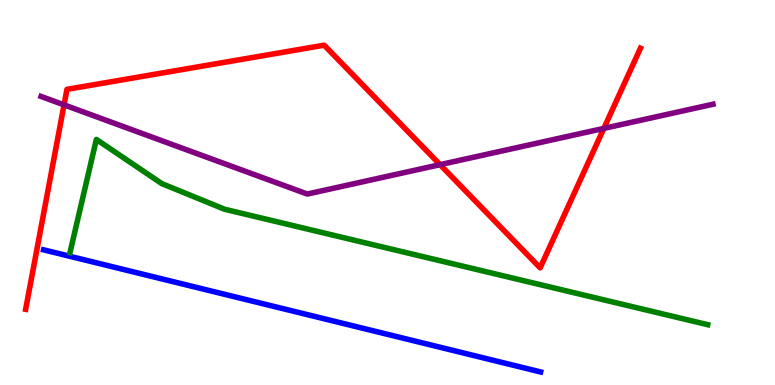[{'lines': ['blue', 'red'], 'intersections': []}, {'lines': ['green', 'red'], 'intersections': []}, {'lines': ['purple', 'red'], 'intersections': [{'x': 0.826, 'y': 7.28}, {'x': 5.68, 'y': 5.72}, {'x': 7.79, 'y': 6.66}]}, {'lines': ['blue', 'green'], 'intersections': []}, {'lines': ['blue', 'purple'], 'intersections': []}, {'lines': ['green', 'purple'], 'intersections': []}]